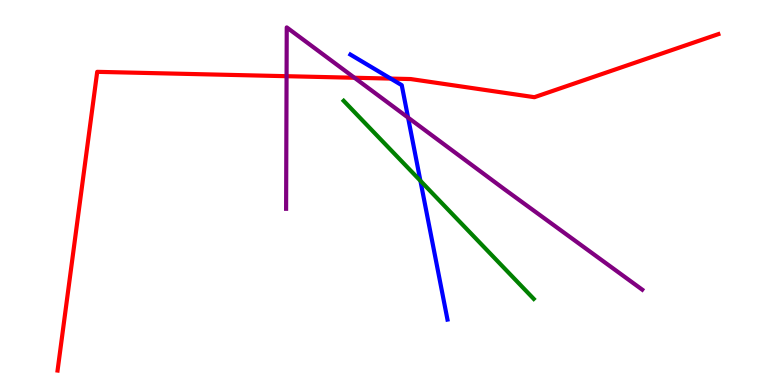[{'lines': ['blue', 'red'], 'intersections': [{'x': 5.04, 'y': 7.96}]}, {'lines': ['green', 'red'], 'intersections': []}, {'lines': ['purple', 'red'], 'intersections': [{'x': 3.7, 'y': 8.02}, {'x': 4.57, 'y': 7.98}]}, {'lines': ['blue', 'green'], 'intersections': [{'x': 5.42, 'y': 5.3}]}, {'lines': ['blue', 'purple'], 'intersections': [{'x': 5.27, 'y': 6.95}]}, {'lines': ['green', 'purple'], 'intersections': []}]